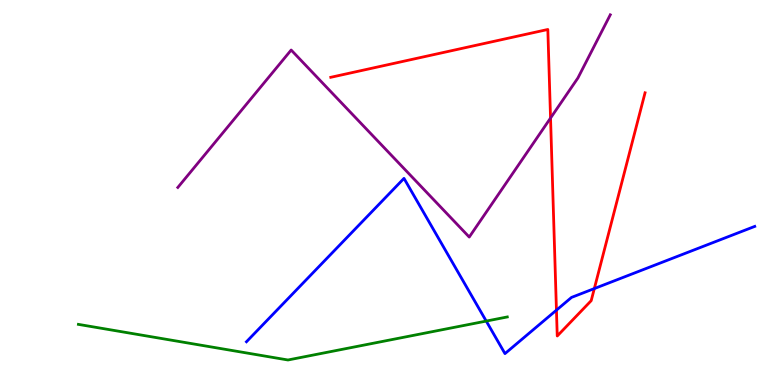[{'lines': ['blue', 'red'], 'intersections': [{'x': 7.18, 'y': 1.94}, {'x': 7.67, 'y': 2.5}]}, {'lines': ['green', 'red'], 'intersections': []}, {'lines': ['purple', 'red'], 'intersections': [{'x': 7.1, 'y': 6.93}]}, {'lines': ['blue', 'green'], 'intersections': [{'x': 6.27, 'y': 1.66}]}, {'lines': ['blue', 'purple'], 'intersections': []}, {'lines': ['green', 'purple'], 'intersections': []}]